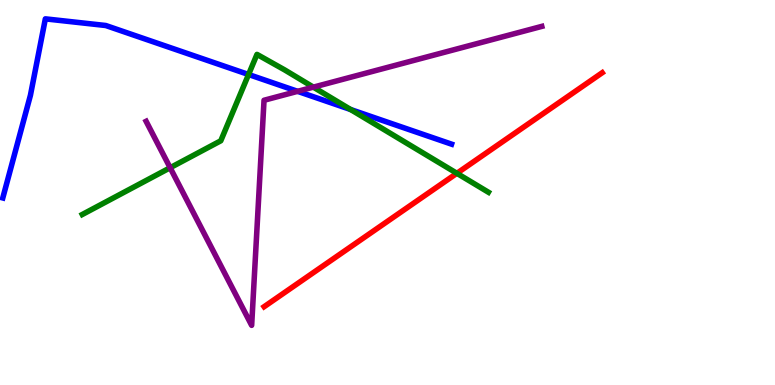[{'lines': ['blue', 'red'], 'intersections': []}, {'lines': ['green', 'red'], 'intersections': [{'x': 5.9, 'y': 5.5}]}, {'lines': ['purple', 'red'], 'intersections': []}, {'lines': ['blue', 'green'], 'intersections': [{'x': 3.21, 'y': 8.06}, {'x': 4.52, 'y': 7.16}]}, {'lines': ['blue', 'purple'], 'intersections': [{'x': 3.84, 'y': 7.63}]}, {'lines': ['green', 'purple'], 'intersections': [{'x': 2.2, 'y': 5.64}, {'x': 4.04, 'y': 7.74}]}]